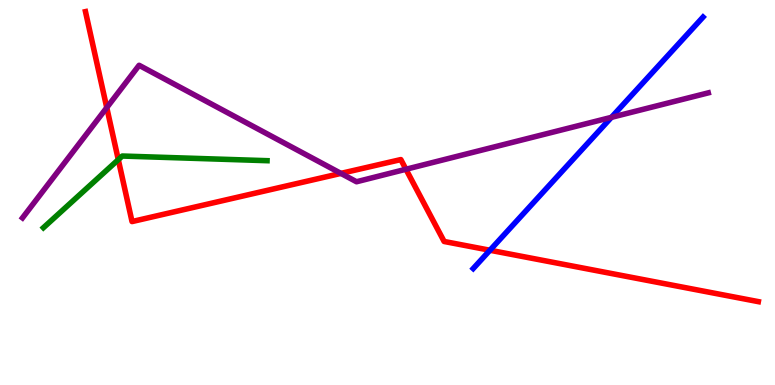[{'lines': ['blue', 'red'], 'intersections': [{'x': 6.32, 'y': 3.5}]}, {'lines': ['green', 'red'], 'intersections': [{'x': 1.53, 'y': 5.85}]}, {'lines': ['purple', 'red'], 'intersections': [{'x': 1.38, 'y': 7.2}, {'x': 4.4, 'y': 5.5}, {'x': 5.24, 'y': 5.6}]}, {'lines': ['blue', 'green'], 'intersections': []}, {'lines': ['blue', 'purple'], 'intersections': [{'x': 7.89, 'y': 6.95}]}, {'lines': ['green', 'purple'], 'intersections': []}]